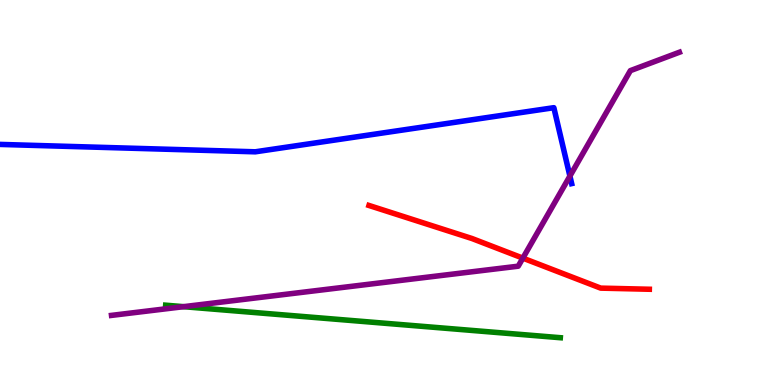[{'lines': ['blue', 'red'], 'intersections': []}, {'lines': ['green', 'red'], 'intersections': []}, {'lines': ['purple', 'red'], 'intersections': [{'x': 6.75, 'y': 3.3}]}, {'lines': ['blue', 'green'], 'intersections': []}, {'lines': ['blue', 'purple'], 'intersections': [{'x': 7.35, 'y': 5.43}]}, {'lines': ['green', 'purple'], 'intersections': [{'x': 2.37, 'y': 2.03}]}]